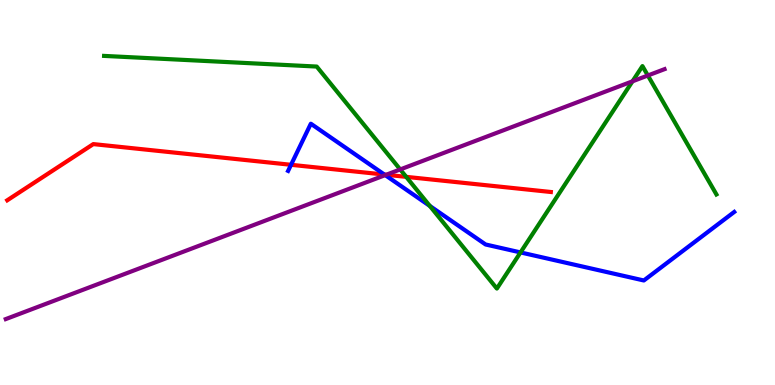[{'lines': ['blue', 'red'], 'intersections': [{'x': 3.76, 'y': 5.72}, {'x': 4.96, 'y': 5.47}]}, {'lines': ['green', 'red'], 'intersections': [{'x': 5.24, 'y': 5.41}]}, {'lines': ['purple', 'red'], 'intersections': [{'x': 4.98, 'y': 5.46}]}, {'lines': ['blue', 'green'], 'intersections': [{'x': 5.55, 'y': 4.65}, {'x': 6.72, 'y': 3.44}]}, {'lines': ['blue', 'purple'], 'intersections': [{'x': 4.97, 'y': 5.45}]}, {'lines': ['green', 'purple'], 'intersections': [{'x': 5.16, 'y': 5.6}, {'x': 8.16, 'y': 7.89}, {'x': 8.36, 'y': 8.04}]}]